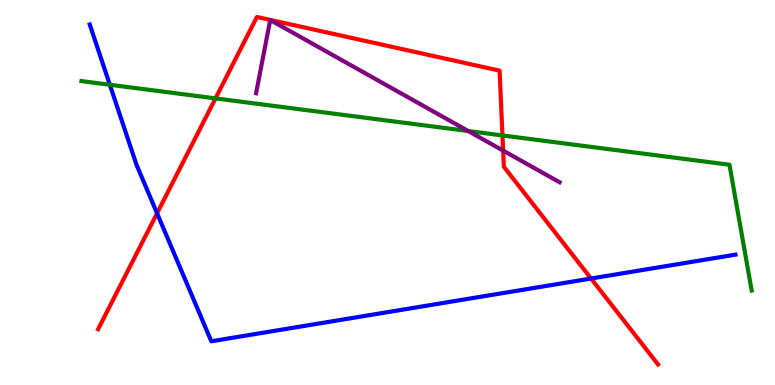[{'lines': ['blue', 'red'], 'intersections': [{'x': 2.03, 'y': 4.46}, {'x': 7.63, 'y': 2.77}]}, {'lines': ['green', 'red'], 'intersections': [{'x': 2.78, 'y': 7.44}, {'x': 6.48, 'y': 6.48}]}, {'lines': ['purple', 'red'], 'intersections': [{'x': 6.49, 'y': 6.09}]}, {'lines': ['blue', 'green'], 'intersections': [{'x': 1.42, 'y': 7.8}]}, {'lines': ['blue', 'purple'], 'intersections': []}, {'lines': ['green', 'purple'], 'intersections': [{'x': 6.04, 'y': 6.6}]}]